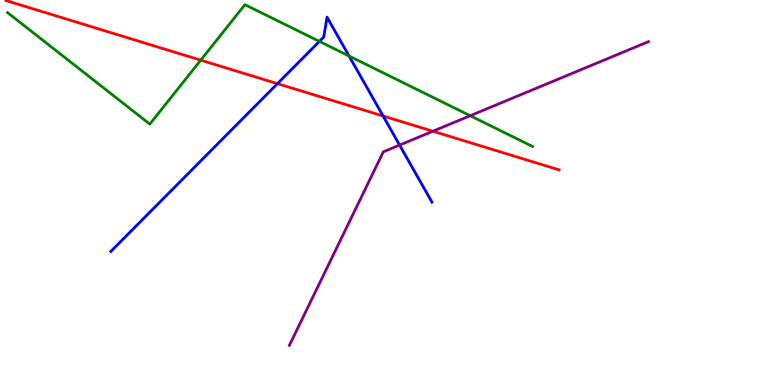[{'lines': ['blue', 'red'], 'intersections': [{'x': 3.58, 'y': 7.83}, {'x': 4.94, 'y': 6.99}]}, {'lines': ['green', 'red'], 'intersections': [{'x': 2.59, 'y': 8.44}]}, {'lines': ['purple', 'red'], 'intersections': [{'x': 5.59, 'y': 6.59}]}, {'lines': ['blue', 'green'], 'intersections': [{'x': 4.12, 'y': 8.92}, {'x': 4.5, 'y': 8.55}]}, {'lines': ['blue', 'purple'], 'intersections': [{'x': 5.16, 'y': 6.23}]}, {'lines': ['green', 'purple'], 'intersections': [{'x': 6.07, 'y': 6.99}]}]